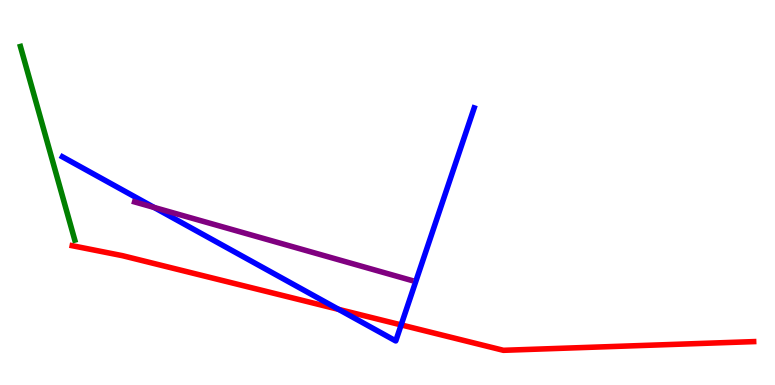[{'lines': ['blue', 'red'], 'intersections': [{'x': 4.37, 'y': 1.96}, {'x': 5.18, 'y': 1.56}]}, {'lines': ['green', 'red'], 'intersections': []}, {'lines': ['purple', 'red'], 'intersections': []}, {'lines': ['blue', 'green'], 'intersections': []}, {'lines': ['blue', 'purple'], 'intersections': [{'x': 1.99, 'y': 4.61}]}, {'lines': ['green', 'purple'], 'intersections': []}]